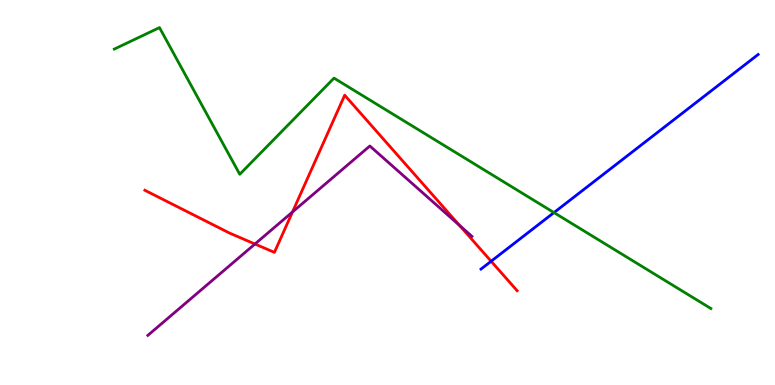[{'lines': ['blue', 'red'], 'intersections': [{'x': 6.34, 'y': 3.21}]}, {'lines': ['green', 'red'], 'intersections': []}, {'lines': ['purple', 'red'], 'intersections': [{'x': 3.29, 'y': 3.66}, {'x': 3.77, 'y': 4.49}, {'x': 5.93, 'y': 4.15}]}, {'lines': ['blue', 'green'], 'intersections': [{'x': 7.15, 'y': 4.48}]}, {'lines': ['blue', 'purple'], 'intersections': []}, {'lines': ['green', 'purple'], 'intersections': []}]